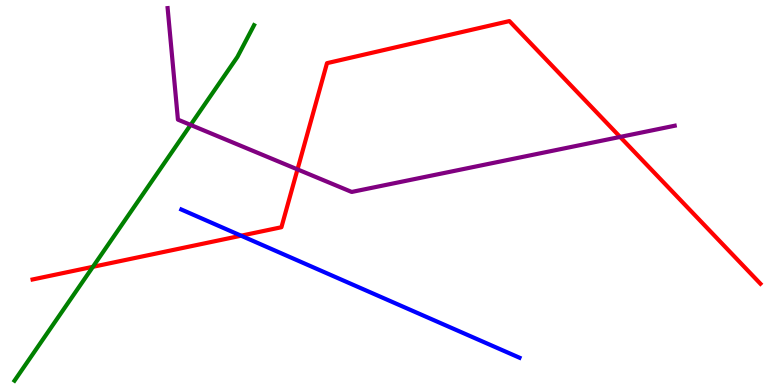[{'lines': ['blue', 'red'], 'intersections': [{'x': 3.11, 'y': 3.88}]}, {'lines': ['green', 'red'], 'intersections': [{'x': 1.2, 'y': 3.07}]}, {'lines': ['purple', 'red'], 'intersections': [{'x': 3.84, 'y': 5.6}, {'x': 8.0, 'y': 6.44}]}, {'lines': ['blue', 'green'], 'intersections': []}, {'lines': ['blue', 'purple'], 'intersections': []}, {'lines': ['green', 'purple'], 'intersections': [{'x': 2.46, 'y': 6.76}]}]